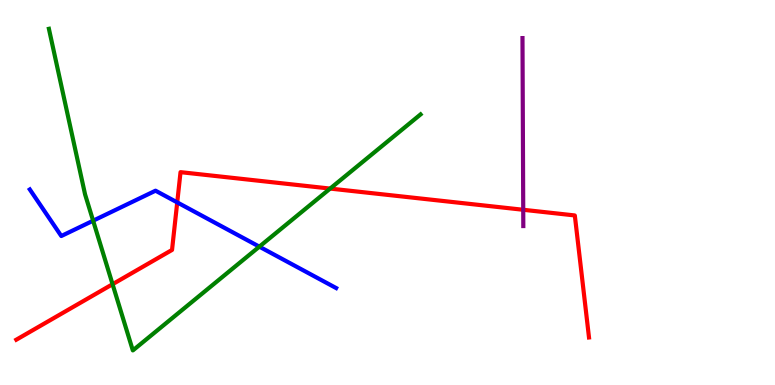[{'lines': ['blue', 'red'], 'intersections': [{'x': 2.29, 'y': 4.74}]}, {'lines': ['green', 'red'], 'intersections': [{'x': 1.45, 'y': 2.62}, {'x': 4.26, 'y': 5.1}]}, {'lines': ['purple', 'red'], 'intersections': [{'x': 6.75, 'y': 4.55}]}, {'lines': ['blue', 'green'], 'intersections': [{'x': 1.2, 'y': 4.27}, {'x': 3.35, 'y': 3.59}]}, {'lines': ['blue', 'purple'], 'intersections': []}, {'lines': ['green', 'purple'], 'intersections': []}]